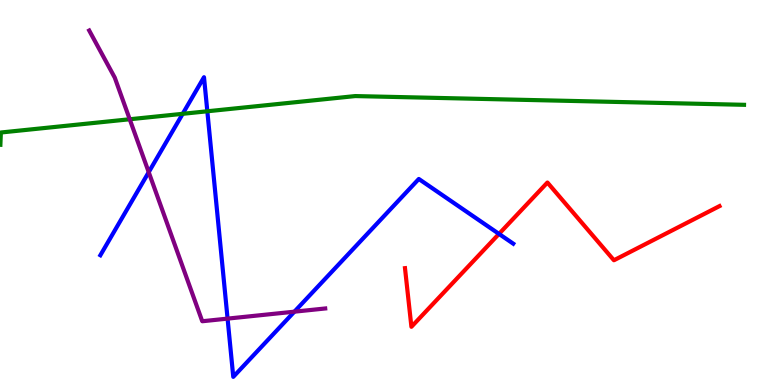[{'lines': ['blue', 'red'], 'intersections': [{'x': 6.44, 'y': 3.92}]}, {'lines': ['green', 'red'], 'intersections': []}, {'lines': ['purple', 'red'], 'intersections': []}, {'lines': ['blue', 'green'], 'intersections': [{'x': 2.36, 'y': 7.04}, {'x': 2.68, 'y': 7.11}]}, {'lines': ['blue', 'purple'], 'intersections': [{'x': 1.92, 'y': 5.53}, {'x': 2.94, 'y': 1.72}, {'x': 3.8, 'y': 1.9}]}, {'lines': ['green', 'purple'], 'intersections': [{'x': 1.67, 'y': 6.9}]}]